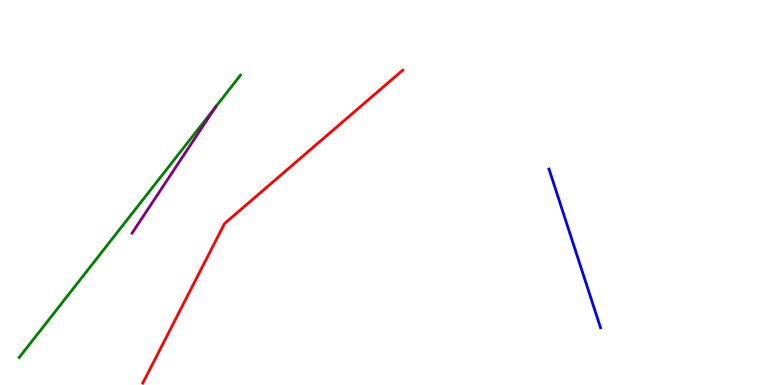[{'lines': ['blue', 'red'], 'intersections': []}, {'lines': ['green', 'red'], 'intersections': []}, {'lines': ['purple', 'red'], 'intersections': []}, {'lines': ['blue', 'green'], 'intersections': []}, {'lines': ['blue', 'purple'], 'intersections': []}, {'lines': ['green', 'purple'], 'intersections': [{'x': 2.79, 'y': 7.23}]}]